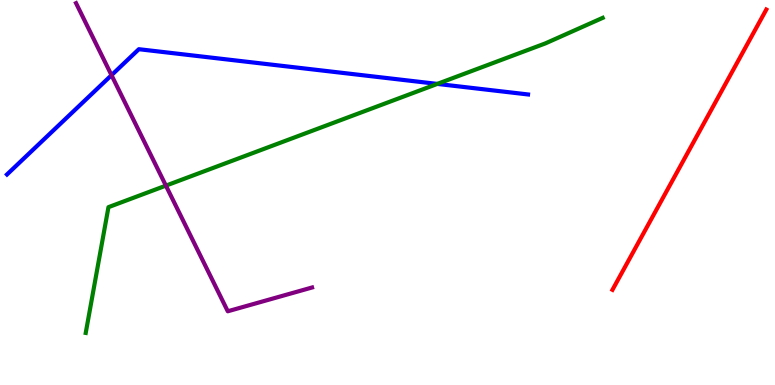[{'lines': ['blue', 'red'], 'intersections': []}, {'lines': ['green', 'red'], 'intersections': []}, {'lines': ['purple', 'red'], 'intersections': []}, {'lines': ['blue', 'green'], 'intersections': [{'x': 5.64, 'y': 7.82}]}, {'lines': ['blue', 'purple'], 'intersections': [{'x': 1.44, 'y': 8.05}]}, {'lines': ['green', 'purple'], 'intersections': [{'x': 2.14, 'y': 5.18}]}]